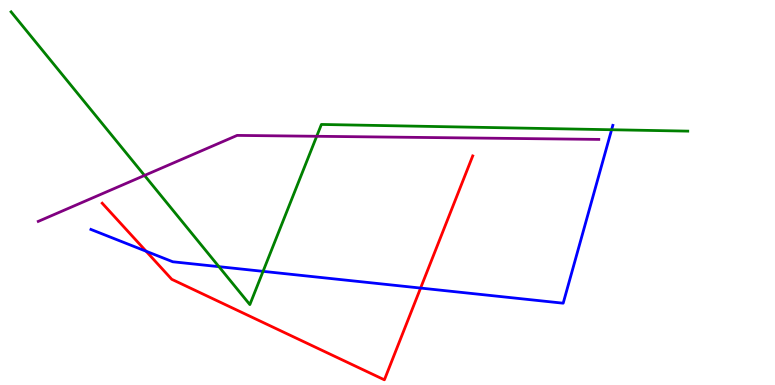[{'lines': ['blue', 'red'], 'intersections': [{'x': 1.89, 'y': 3.47}, {'x': 5.43, 'y': 2.52}]}, {'lines': ['green', 'red'], 'intersections': []}, {'lines': ['purple', 'red'], 'intersections': []}, {'lines': ['blue', 'green'], 'intersections': [{'x': 2.82, 'y': 3.07}, {'x': 3.39, 'y': 2.95}, {'x': 7.89, 'y': 6.63}]}, {'lines': ['blue', 'purple'], 'intersections': []}, {'lines': ['green', 'purple'], 'intersections': [{'x': 1.86, 'y': 5.44}, {'x': 4.09, 'y': 6.46}]}]